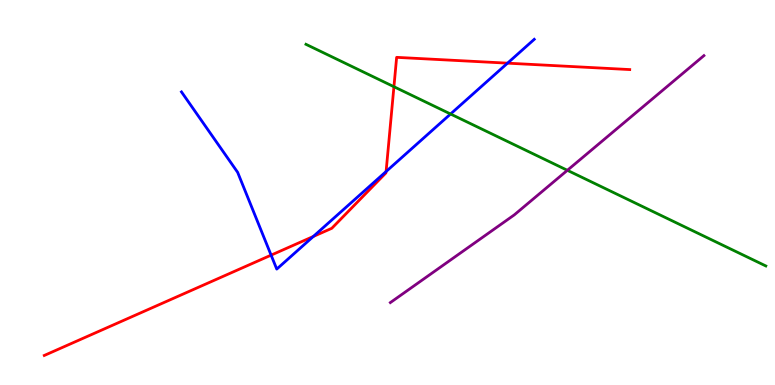[{'lines': ['blue', 'red'], 'intersections': [{'x': 3.5, 'y': 3.37}, {'x': 4.04, 'y': 3.86}, {'x': 4.98, 'y': 5.54}, {'x': 6.55, 'y': 8.36}]}, {'lines': ['green', 'red'], 'intersections': [{'x': 5.08, 'y': 7.75}]}, {'lines': ['purple', 'red'], 'intersections': []}, {'lines': ['blue', 'green'], 'intersections': [{'x': 5.81, 'y': 7.04}]}, {'lines': ['blue', 'purple'], 'intersections': []}, {'lines': ['green', 'purple'], 'intersections': [{'x': 7.32, 'y': 5.58}]}]